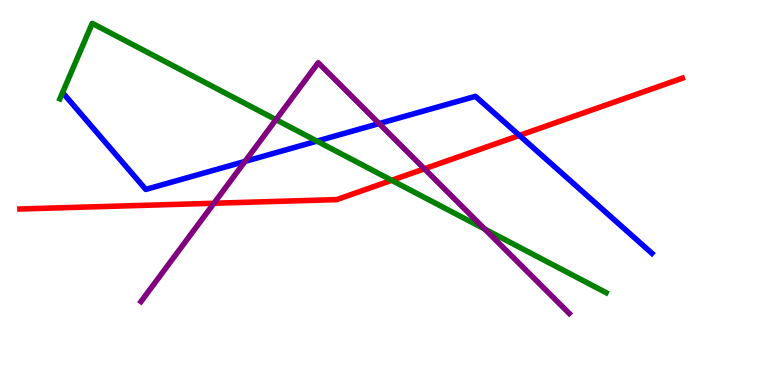[{'lines': ['blue', 'red'], 'intersections': [{'x': 6.7, 'y': 6.48}]}, {'lines': ['green', 'red'], 'intersections': [{'x': 5.05, 'y': 5.32}]}, {'lines': ['purple', 'red'], 'intersections': [{'x': 2.76, 'y': 4.72}, {'x': 5.48, 'y': 5.62}]}, {'lines': ['blue', 'green'], 'intersections': [{'x': 4.09, 'y': 6.33}]}, {'lines': ['blue', 'purple'], 'intersections': [{'x': 3.16, 'y': 5.81}, {'x': 4.89, 'y': 6.79}]}, {'lines': ['green', 'purple'], 'intersections': [{'x': 3.56, 'y': 6.89}, {'x': 6.25, 'y': 4.05}]}]